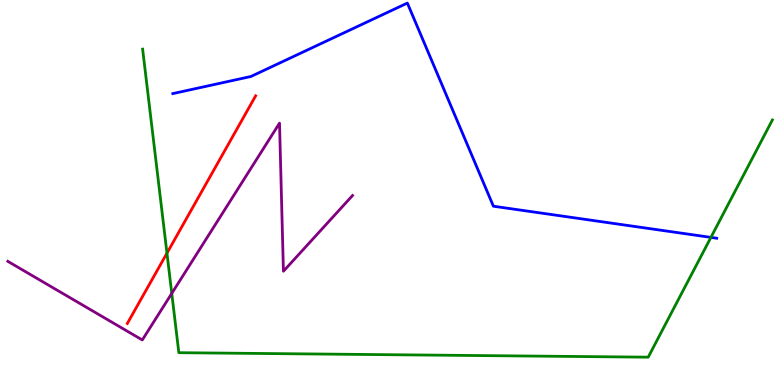[{'lines': ['blue', 'red'], 'intersections': []}, {'lines': ['green', 'red'], 'intersections': [{'x': 2.15, 'y': 3.42}]}, {'lines': ['purple', 'red'], 'intersections': []}, {'lines': ['blue', 'green'], 'intersections': [{'x': 9.17, 'y': 3.83}]}, {'lines': ['blue', 'purple'], 'intersections': []}, {'lines': ['green', 'purple'], 'intersections': [{'x': 2.22, 'y': 2.38}]}]